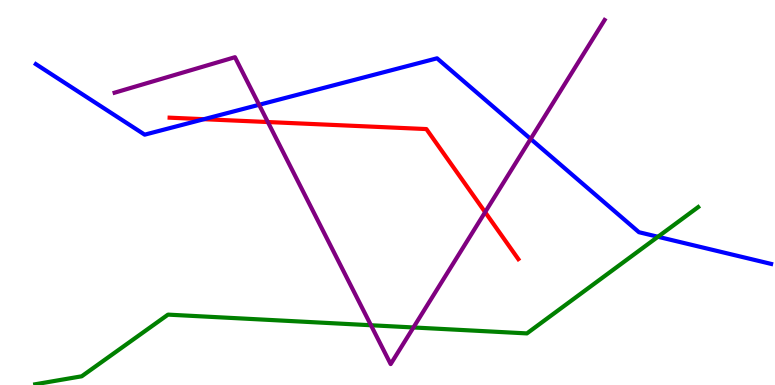[{'lines': ['blue', 'red'], 'intersections': [{'x': 2.63, 'y': 6.9}]}, {'lines': ['green', 'red'], 'intersections': []}, {'lines': ['purple', 'red'], 'intersections': [{'x': 3.46, 'y': 6.83}, {'x': 6.26, 'y': 4.49}]}, {'lines': ['blue', 'green'], 'intersections': [{'x': 8.49, 'y': 3.85}]}, {'lines': ['blue', 'purple'], 'intersections': [{'x': 3.34, 'y': 7.28}, {'x': 6.85, 'y': 6.39}]}, {'lines': ['green', 'purple'], 'intersections': [{'x': 4.79, 'y': 1.55}, {'x': 5.33, 'y': 1.49}]}]